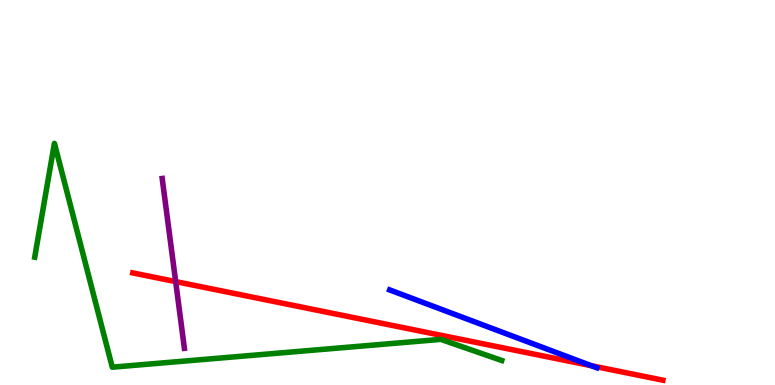[{'lines': ['blue', 'red'], 'intersections': [{'x': 7.63, 'y': 0.501}]}, {'lines': ['green', 'red'], 'intersections': []}, {'lines': ['purple', 'red'], 'intersections': [{'x': 2.27, 'y': 2.69}]}, {'lines': ['blue', 'green'], 'intersections': []}, {'lines': ['blue', 'purple'], 'intersections': []}, {'lines': ['green', 'purple'], 'intersections': []}]